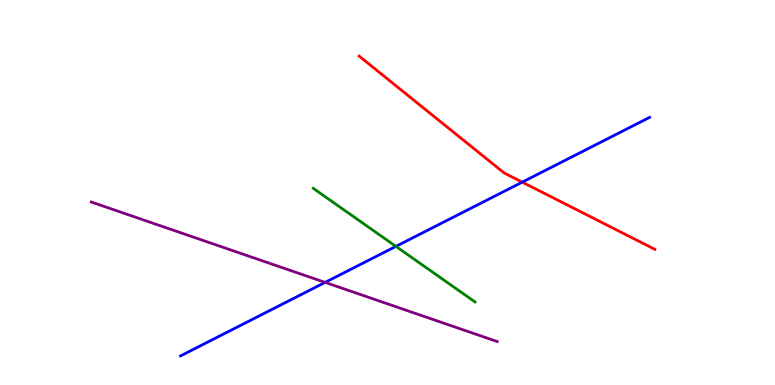[{'lines': ['blue', 'red'], 'intersections': [{'x': 6.74, 'y': 5.27}]}, {'lines': ['green', 'red'], 'intersections': []}, {'lines': ['purple', 'red'], 'intersections': []}, {'lines': ['blue', 'green'], 'intersections': [{'x': 5.11, 'y': 3.6}]}, {'lines': ['blue', 'purple'], 'intersections': [{'x': 4.19, 'y': 2.67}]}, {'lines': ['green', 'purple'], 'intersections': []}]